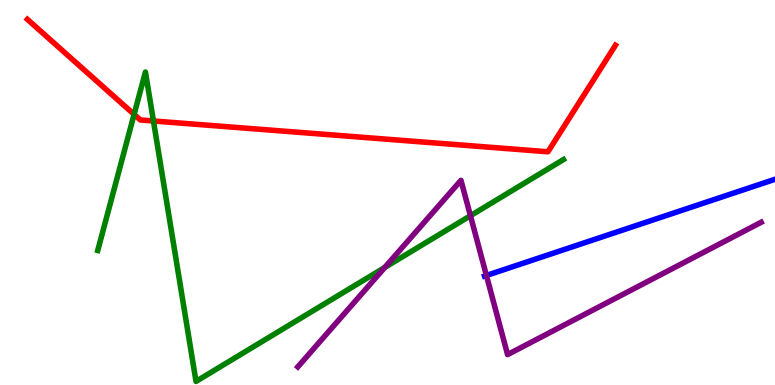[{'lines': ['blue', 'red'], 'intersections': []}, {'lines': ['green', 'red'], 'intersections': [{'x': 1.73, 'y': 7.03}, {'x': 1.98, 'y': 6.86}]}, {'lines': ['purple', 'red'], 'intersections': []}, {'lines': ['blue', 'green'], 'intersections': []}, {'lines': ['blue', 'purple'], 'intersections': [{'x': 6.28, 'y': 2.84}]}, {'lines': ['green', 'purple'], 'intersections': [{'x': 4.96, 'y': 3.05}, {'x': 6.07, 'y': 4.4}]}]